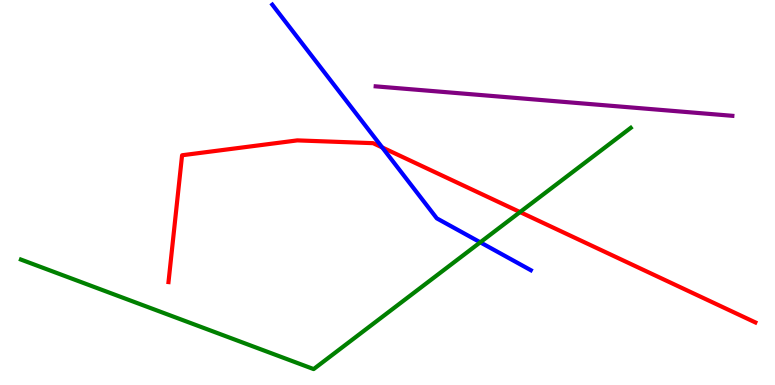[{'lines': ['blue', 'red'], 'intersections': [{'x': 4.93, 'y': 6.17}]}, {'lines': ['green', 'red'], 'intersections': [{'x': 6.71, 'y': 4.49}]}, {'lines': ['purple', 'red'], 'intersections': []}, {'lines': ['blue', 'green'], 'intersections': [{'x': 6.2, 'y': 3.71}]}, {'lines': ['blue', 'purple'], 'intersections': []}, {'lines': ['green', 'purple'], 'intersections': []}]